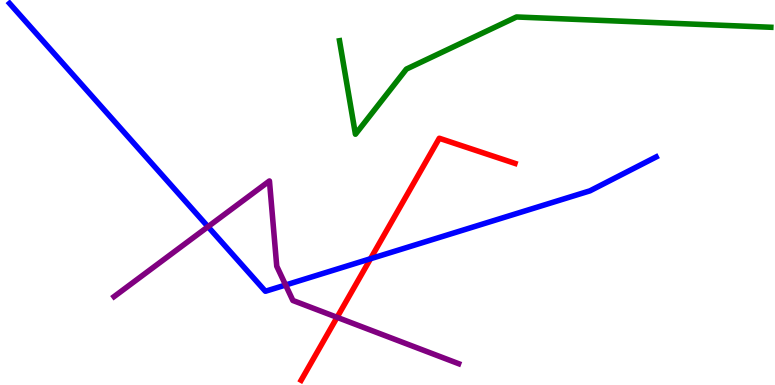[{'lines': ['blue', 'red'], 'intersections': [{'x': 4.78, 'y': 3.28}]}, {'lines': ['green', 'red'], 'intersections': []}, {'lines': ['purple', 'red'], 'intersections': [{'x': 4.35, 'y': 1.76}]}, {'lines': ['blue', 'green'], 'intersections': []}, {'lines': ['blue', 'purple'], 'intersections': [{'x': 2.68, 'y': 4.11}, {'x': 3.69, 'y': 2.6}]}, {'lines': ['green', 'purple'], 'intersections': []}]